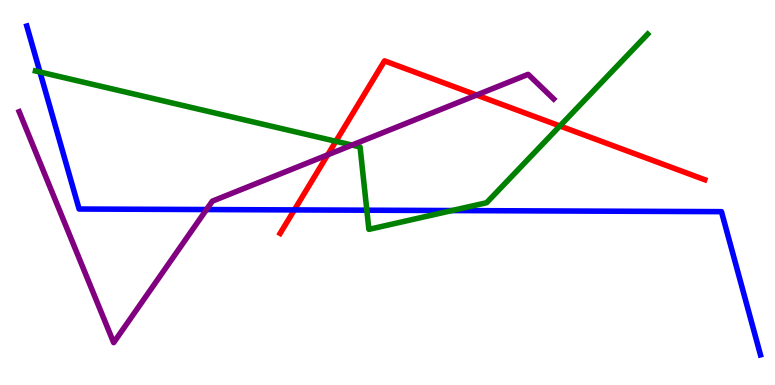[{'lines': ['blue', 'red'], 'intersections': [{'x': 3.8, 'y': 4.55}]}, {'lines': ['green', 'red'], 'intersections': [{'x': 4.33, 'y': 6.33}, {'x': 7.22, 'y': 6.73}]}, {'lines': ['purple', 'red'], 'intersections': [{'x': 4.23, 'y': 5.98}, {'x': 6.15, 'y': 7.53}]}, {'lines': ['blue', 'green'], 'intersections': [{'x': 0.515, 'y': 8.13}, {'x': 4.73, 'y': 4.54}, {'x': 5.83, 'y': 4.53}]}, {'lines': ['blue', 'purple'], 'intersections': [{'x': 2.66, 'y': 4.56}]}, {'lines': ['green', 'purple'], 'intersections': [{'x': 4.54, 'y': 6.23}]}]